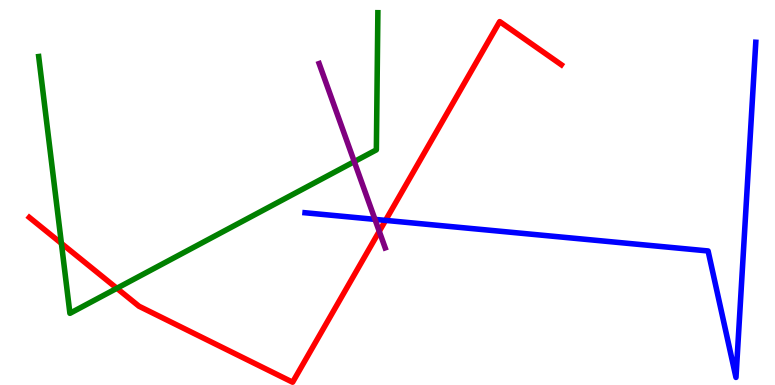[{'lines': ['blue', 'red'], 'intersections': [{'x': 4.97, 'y': 4.28}]}, {'lines': ['green', 'red'], 'intersections': [{'x': 0.792, 'y': 3.68}, {'x': 1.51, 'y': 2.51}]}, {'lines': ['purple', 'red'], 'intersections': [{'x': 4.89, 'y': 3.99}]}, {'lines': ['blue', 'green'], 'intersections': []}, {'lines': ['blue', 'purple'], 'intersections': [{'x': 4.84, 'y': 4.3}]}, {'lines': ['green', 'purple'], 'intersections': [{'x': 4.57, 'y': 5.8}]}]